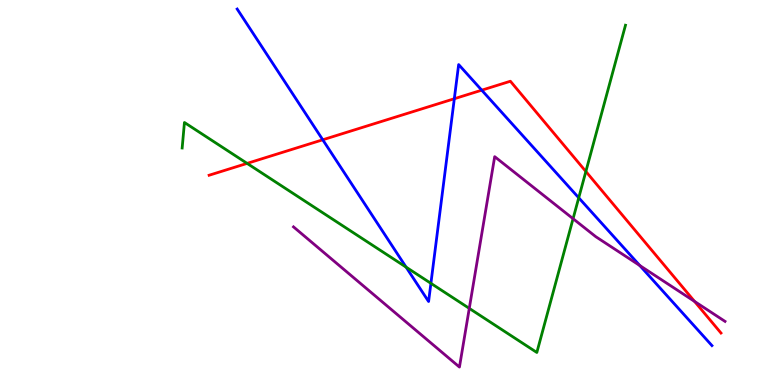[{'lines': ['blue', 'red'], 'intersections': [{'x': 4.16, 'y': 6.37}, {'x': 5.86, 'y': 7.44}, {'x': 6.22, 'y': 7.66}]}, {'lines': ['green', 'red'], 'intersections': [{'x': 3.19, 'y': 5.76}, {'x': 7.56, 'y': 5.55}]}, {'lines': ['purple', 'red'], 'intersections': [{'x': 8.96, 'y': 2.17}]}, {'lines': ['blue', 'green'], 'intersections': [{'x': 5.24, 'y': 3.06}, {'x': 5.56, 'y': 2.64}, {'x': 7.47, 'y': 4.86}]}, {'lines': ['blue', 'purple'], 'intersections': [{'x': 8.26, 'y': 3.1}]}, {'lines': ['green', 'purple'], 'intersections': [{'x': 6.06, 'y': 1.99}, {'x': 7.39, 'y': 4.32}]}]